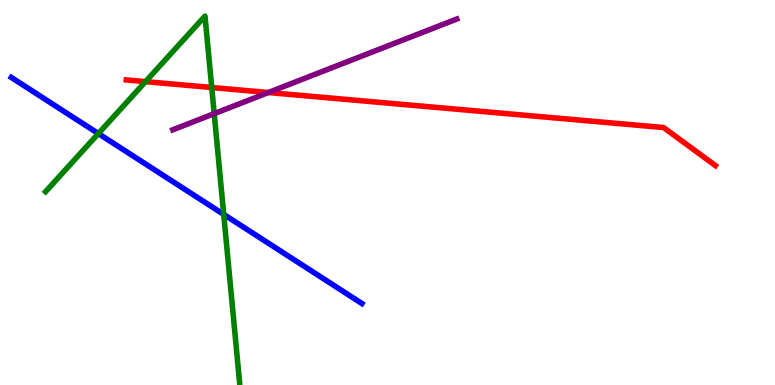[{'lines': ['blue', 'red'], 'intersections': []}, {'lines': ['green', 'red'], 'intersections': [{'x': 1.88, 'y': 7.88}, {'x': 2.73, 'y': 7.73}]}, {'lines': ['purple', 'red'], 'intersections': [{'x': 3.46, 'y': 7.6}]}, {'lines': ['blue', 'green'], 'intersections': [{'x': 1.27, 'y': 6.53}, {'x': 2.89, 'y': 4.43}]}, {'lines': ['blue', 'purple'], 'intersections': []}, {'lines': ['green', 'purple'], 'intersections': [{'x': 2.76, 'y': 7.05}]}]